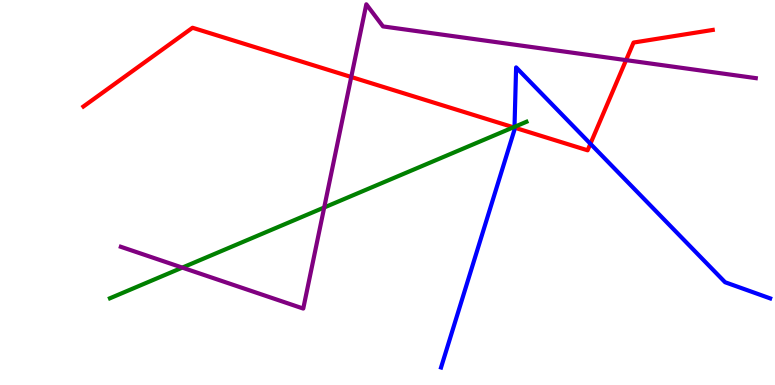[{'lines': ['blue', 'red'], 'intersections': [{'x': 6.64, 'y': 6.69}, {'x': 7.62, 'y': 6.27}]}, {'lines': ['green', 'red'], 'intersections': [{'x': 6.62, 'y': 6.69}]}, {'lines': ['purple', 'red'], 'intersections': [{'x': 4.53, 'y': 8.0}, {'x': 8.08, 'y': 8.44}]}, {'lines': ['blue', 'green'], 'intersections': [{'x': 6.64, 'y': 6.71}]}, {'lines': ['blue', 'purple'], 'intersections': []}, {'lines': ['green', 'purple'], 'intersections': [{'x': 2.35, 'y': 3.05}, {'x': 4.18, 'y': 4.61}]}]